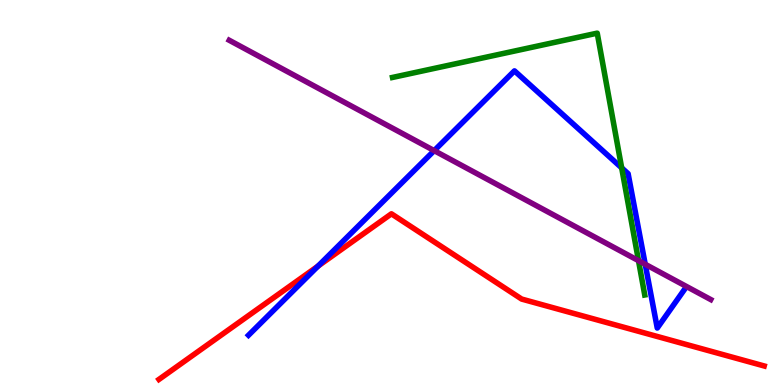[{'lines': ['blue', 'red'], 'intersections': [{'x': 4.1, 'y': 3.09}]}, {'lines': ['green', 'red'], 'intersections': []}, {'lines': ['purple', 'red'], 'intersections': []}, {'lines': ['blue', 'green'], 'intersections': [{'x': 8.02, 'y': 5.64}]}, {'lines': ['blue', 'purple'], 'intersections': [{'x': 5.6, 'y': 6.09}, {'x': 8.33, 'y': 3.14}]}, {'lines': ['green', 'purple'], 'intersections': [{'x': 8.24, 'y': 3.23}]}]